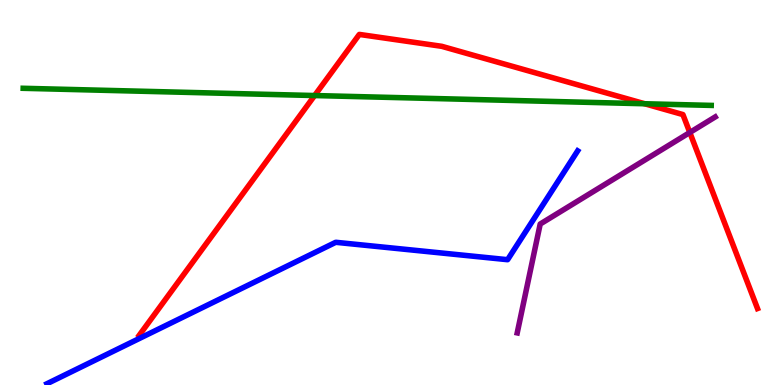[{'lines': ['blue', 'red'], 'intersections': []}, {'lines': ['green', 'red'], 'intersections': [{'x': 4.06, 'y': 7.52}, {'x': 8.32, 'y': 7.31}]}, {'lines': ['purple', 'red'], 'intersections': [{'x': 8.9, 'y': 6.56}]}, {'lines': ['blue', 'green'], 'intersections': []}, {'lines': ['blue', 'purple'], 'intersections': []}, {'lines': ['green', 'purple'], 'intersections': []}]